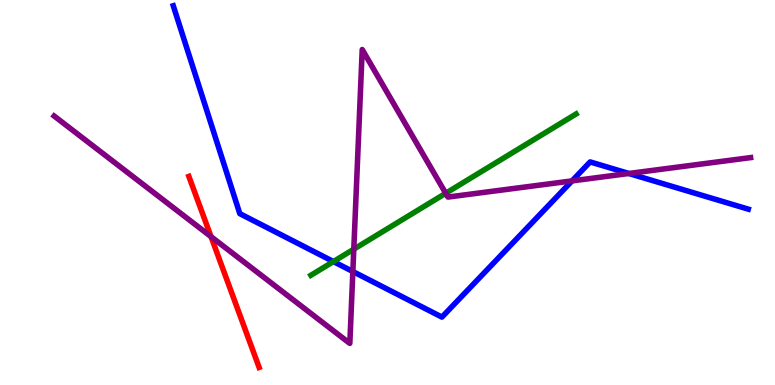[{'lines': ['blue', 'red'], 'intersections': []}, {'lines': ['green', 'red'], 'intersections': []}, {'lines': ['purple', 'red'], 'intersections': [{'x': 2.72, 'y': 3.85}]}, {'lines': ['blue', 'green'], 'intersections': [{'x': 4.3, 'y': 3.21}]}, {'lines': ['blue', 'purple'], 'intersections': [{'x': 4.55, 'y': 2.95}, {'x': 7.38, 'y': 5.3}, {'x': 8.11, 'y': 5.49}]}, {'lines': ['green', 'purple'], 'intersections': [{'x': 4.57, 'y': 3.53}, {'x': 5.75, 'y': 4.98}]}]